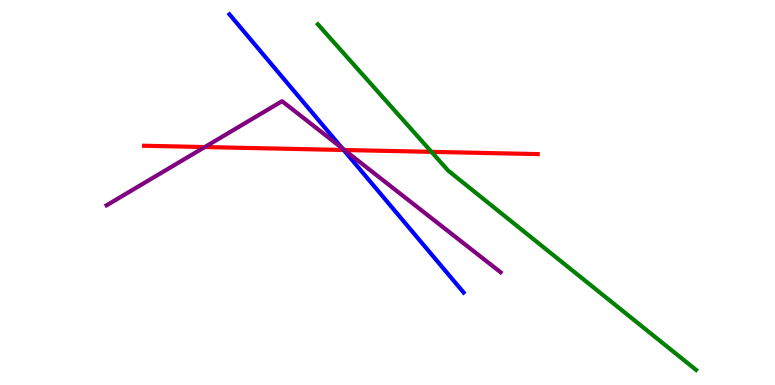[{'lines': ['blue', 'red'], 'intersections': [{'x': 4.43, 'y': 6.1}]}, {'lines': ['green', 'red'], 'intersections': [{'x': 5.57, 'y': 6.06}]}, {'lines': ['purple', 'red'], 'intersections': [{'x': 2.64, 'y': 6.18}, {'x': 4.44, 'y': 6.1}]}, {'lines': ['blue', 'green'], 'intersections': []}, {'lines': ['blue', 'purple'], 'intersections': [{'x': 4.42, 'y': 6.15}]}, {'lines': ['green', 'purple'], 'intersections': []}]